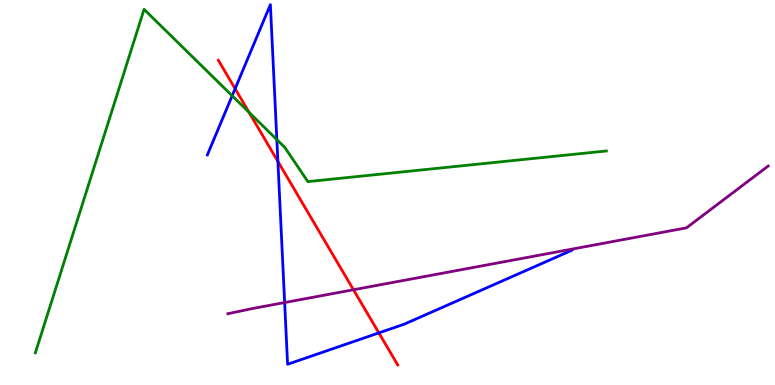[{'lines': ['blue', 'red'], 'intersections': [{'x': 3.03, 'y': 7.7}, {'x': 3.59, 'y': 5.81}, {'x': 4.89, 'y': 1.35}]}, {'lines': ['green', 'red'], 'intersections': [{'x': 3.21, 'y': 7.08}]}, {'lines': ['purple', 'red'], 'intersections': [{'x': 4.56, 'y': 2.47}]}, {'lines': ['blue', 'green'], 'intersections': [{'x': 3.0, 'y': 7.51}, {'x': 3.57, 'y': 6.37}]}, {'lines': ['blue', 'purple'], 'intersections': [{'x': 3.67, 'y': 2.14}]}, {'lines': ['green', 'purple'], 'intersections': []}]